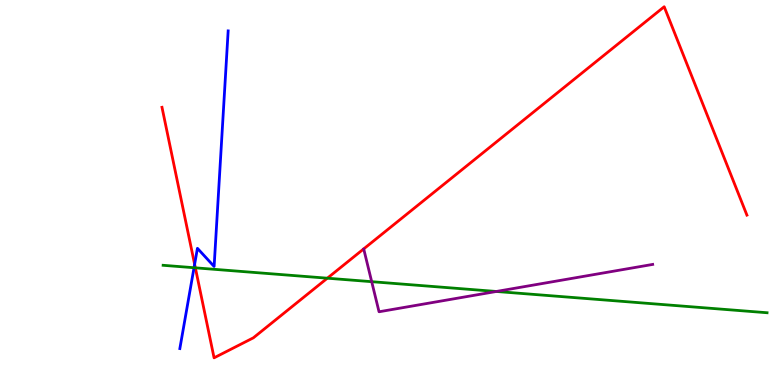[{'lines': ['blue', 'red'], 'intersections': [{'x': 2.51, 'y': 3.14}]}, {'lines': ['green', 'red'], 'intersections': [{'x': 2.52, 'y': 3.04}, {'x': 4.22, 'y': 2.77}]}, {'lines': ['purple', 'red'], 'intersections': []}, {'lines': ['blue', 'green'], 'intersections': [{'x': 2.5, 'y': 3.05}]}, {'lines': ['blue', 'purple'], 'intersections': []}, {'lines': ['green', 'purple'], 'intersections': [{'x': 4.8, 'y': 2.68}, {'x': 6.4, 'y': 2.43}]}]